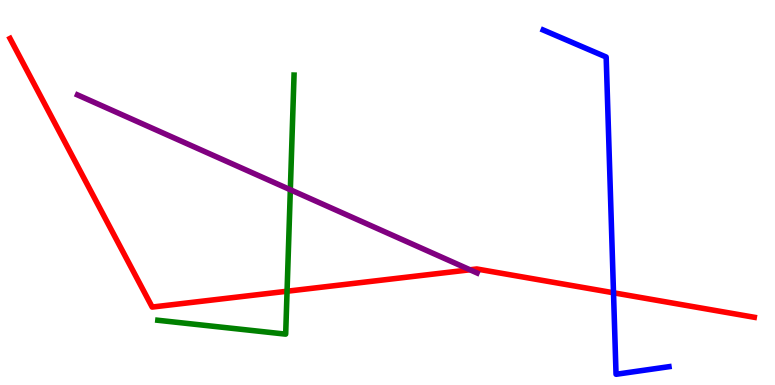[{'lines': ['blue', 'red'], 'intersections': [{'x': 7.92, 'y': 2.4}]}, {'lines': ['green', 'red'], 'intersections': [{'x': 3.7, 'y': 2.44}]}, {'lines': ['purple', 'red'], 'intersections': [{'x': 6.06, 'y': 2.99}]}, {'lines': ['blue', 'green'], 'intersections': []}, {'lines': ['blue', 'purple'], 'intersections': []}, {'lines': ['green', 'purple'], 'intersections': [{'x': 3.75, 'y': 5.07}]}]